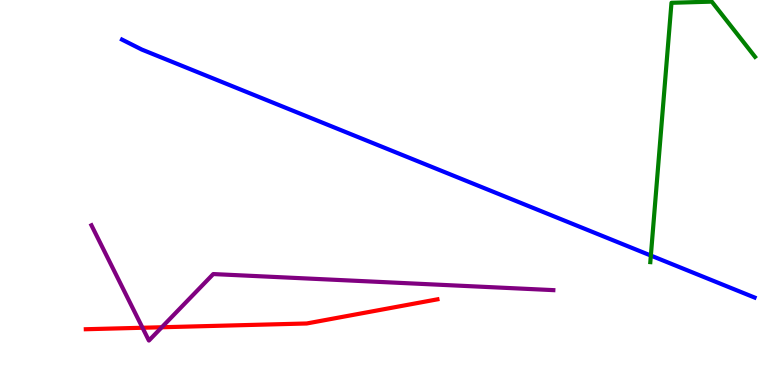[{'lines': ['blue', 'red'], 'intersections': []}, {'lines': ['green', 'red'], 'intersections': []}, {'lines': ['purple', 'red'], 'intersections': [{'x': 1.84, 'y': 1.49}, {'x': 2.09, 'y': 1.5}]}, {'lines': ['blue', 'green'], 'intersections': [{'x': 8.4, 'y': 3.36}]}, {'lines': ['blue', 'purple'], 'intersections': []}, {'lines': ['green', 'purple'], 'intersections': []}]